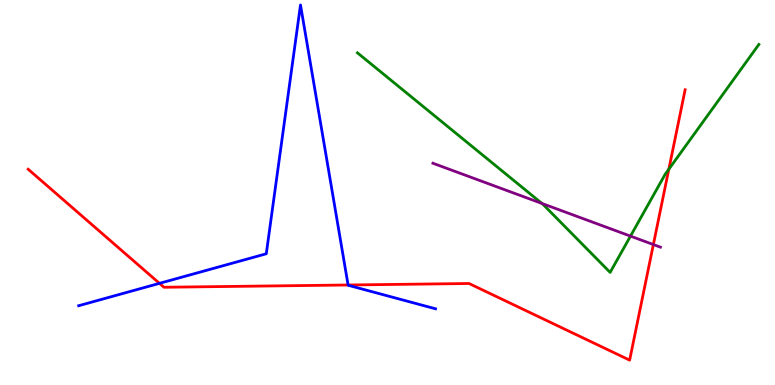[{'lines': ['blue', 'red'], 'intersections': [{'x': 2.06, 'y': 2.64}, {'x': 4.49, 'y': 2.6}]}, {'lines': ['green', 'red'], 'intersections': [{'x': 8.63, 'y': 5.61}]}, {'lines': ['purple', 'red'], 'intersections': [{'x': 8.43, 'y': 3.65}]}, {'lines': ['blue', 'green'], 'intersections': []}, {'lines': ['blue', 'purple'], 'intersections': []}, {'lines': ['green', 'purple'], 'intersections': [{'x': 6.99, 'y': 4.72}, {'x': 8.14, 'y': 3.87}]}]